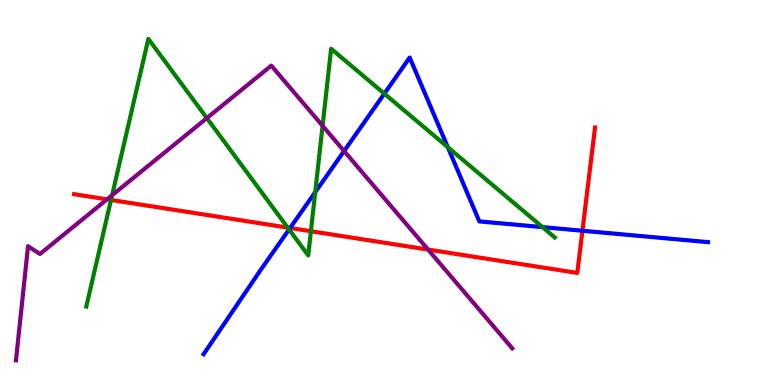[{'lines': ['blue', 'red'], 'intersections': [{'x': 3.74, 'y': 4.08}, {'x': 7.52, 'y': 4.01}]}, {'lines': ['green', 'red'], 'intersections': [{'x': 1.43, 'y': 4.81}, {'x': 3.71, 'y': 4.09}, {'x': 4.01, 'y': 3.99}]}, {'lines': ['purple', 'red'], 'intersections': [{'x': 1.38, 'y': 4.82}, {'x': 5.52, 'y': 3.52}]}, {'lines': ['blue', 'green'], 'intersections': [{'x': 3.73, 'y': 4.04}, {'x': 4.07, 'y': 5.01}, {'x': 4.96, 'y': 7.57}, {'x': 5.78, 'y': 6.18}, {'x': 7.0, 'y': 4.1}]}, {'lines': ['blue', 'purple'], 'intersections': [{'x': 4.44, 'y': 6.08}]}, {'lines': ['green', 'purple'], 'intersections': [{'x': 1.45, 'y': 4.93}, {'x': 2.67, 'y': 6.93}, {'x': 4.16, 'y': 6.73}]}]